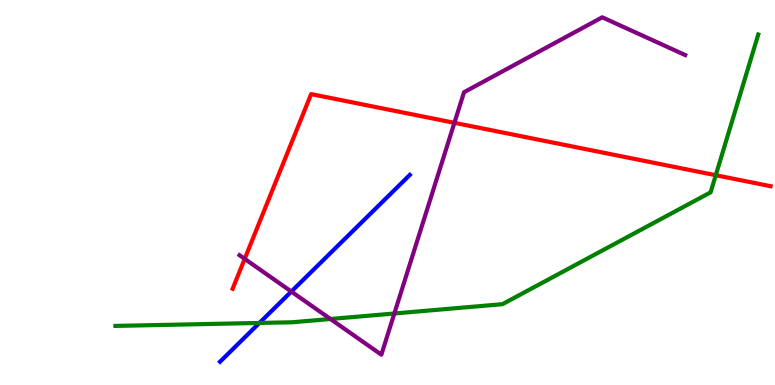[{'lines': ['blue', 'red'], 'intersections': []}, {'lines': ['green', 'red'], 'intersections': [{'x': 9.24, 'y': 5.45}]}, {'lines': ['purple', 'red'], 'intersections': [{'x': 3.16, 'y': 3.28}, {'x': 5.86, 'y': 6.81}]}, {'lines': ['blue', 'green'], 'intersections': [{'x': 3.35, 'y': 1.61}]}, {'lines': ['blue', 'purple'], 'intersections': [{'x': 3.76, 'y': 2.43}]}, {'lines': ['green', 'purple'], 'intersections': [{'x': 4.26, 'y': 1.71}, {'x': 5.09, 'y': 1.86}]}]